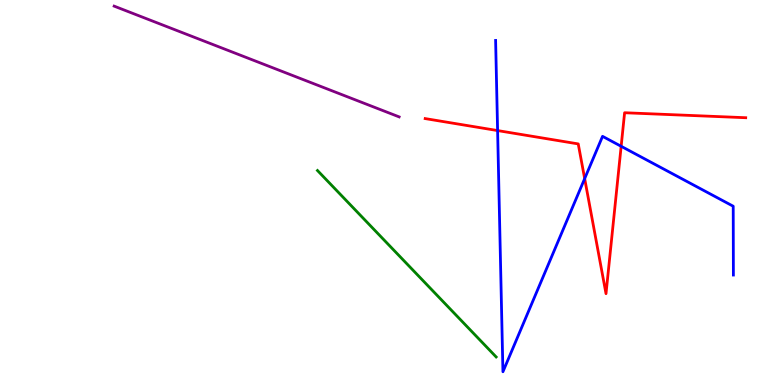[{'lines': ['blue', 'red'], 'intersections': [{'x': 6.42, 'y': 6.61}, {'x': 7.54, 'y': 5.36}, {'x': 8.01, 'y': 6.2}]}, {'lines': ['green', 'red'], 'intersections': []}, {'lines': ['purple', 'red'], 'intersections': []}, {'lines': ['blue', 'green'], 'intersections': []}, {'lines': ['blue', 'purple'], 'intersections': []}, {'lines': ['green', 'purple'], 'intersections': []}]